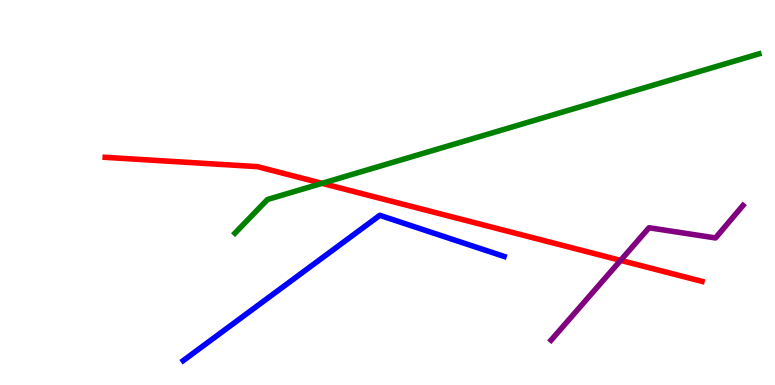[{'lines': ['blue', 'red'], 'intersections': []}, {'lines': ['green', 'red'], 'intersections': [{'x': 4.16, 'y': 5.24}]}, {'lines': ['purple', 'red'], 'intersections': [{'x': 8.01, 'y': 3.24}]}, {'lines': ['blue', 'green'], 'intersections': []}, {'lines': ['blue', 'purple'], 'intersections': []}, {'lines': ['green', 'purple'], 'intersections': []}]